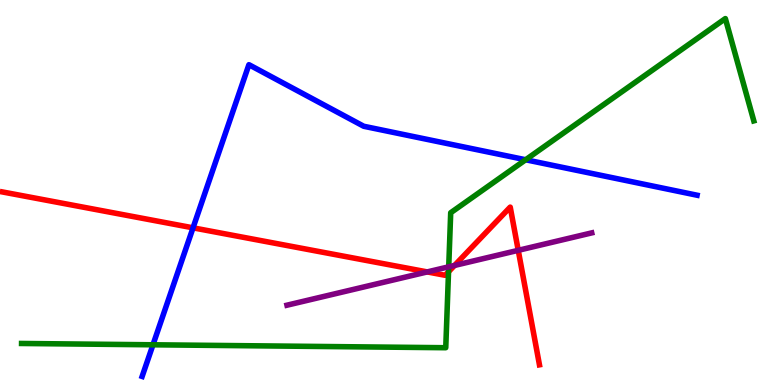[{'lines': ['blue', 'red'], 'intersections': [{'x': 2.49, 'y': 4.08}]}, {'lines': ['green', 'red'], 'intersections': [{'x': 5.79, 'y': 2.94}]}, {'lines': ['purple', 'red'], 'intersections': [{'x': 5.51, 'y': 2.94}, {'x': 5.87, 'y': 3.11}, {'x': 6.69, 'y': 3.5}]}, {'lines': ['blue', 'green'], 'intersections': [{'x': 1.97, 'y': 1.04}, {'x': 6.78, 'y': 5.85}]}, {'lines': ['blue', 'purple'], 'intersections': []}, {'lines': ['green', 'purple'], 'intersections': [{'x': 5.79, 'y': 3.07}]}]